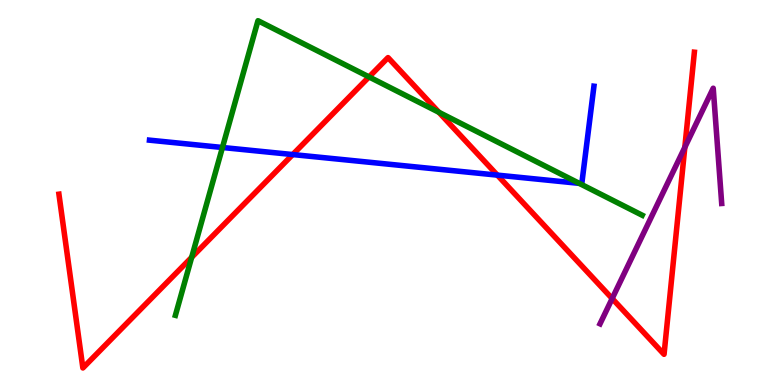[{'lines': ['blue', 'red'], 'intersections': [{'x': 3.78, 'y': 5.99}, {'x': 6.42, 'y': 5.45}]}, {'lines': ['green', 'red'], 'intersections': [{'x': 2.47, 'y': 3.32}, {'x': 4.76, 'y': 8.0}, {'x': 5.66, 'y': 7.08}]}, {'lines': ['purple', 'red'], 'intersections': [{'x': 7.9, 'y': 2.25}, {'x': 8.84, 'y': 6.17}]}, {'lines': ['blue', 'green'], 'intersections': [{'x': 2.87, 'y': 6.17}, {'x': 7.47, 'y': 5.24}]}, {'lines': ['blue', 'purple'], 'intersections': []}, {'lines': ['green', 'purple'], 'intersections': []}]